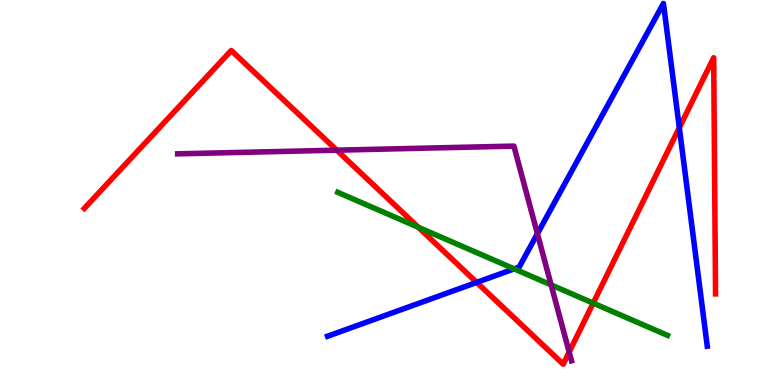[{'lines': ['blue', 'red'], 'intersections': [{'x': 6.15, 'y': 2.66}, {'x': 8.77, 'y': 6.68}]}, {'lines': ['green', 'red'], 'intersections': [{'x': 5.4, 'y': 4.1}, {'x': 7.65, 'y': 2.13}]}, {'lines': ['purple', 'red'], 'intersections': [{'x': 4.35, 'y': 6.1}, {'x': 7.34, 'y': 0.855}]}, {'lines': ['blue', 'green'], 'intersections': [{'x': 6.63, 'y': 3.02}]}, {'lines': ['blue', 'purple'], 'intersections': [{'x': 6.93, 'y': 3.93}]}, {'lines': ['green', 'purple'], 'intersections': [{'x': 7.11, 'y': 2.6}]}]